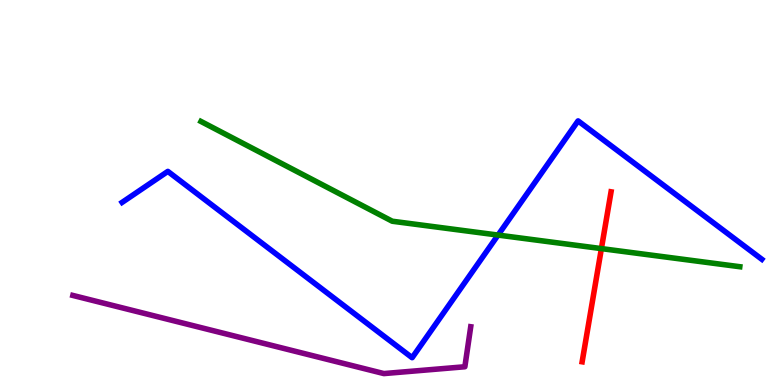[{'lines': ['blue', 'red'], 'intersections': []}, {'lines': ['green', 'red'], 'intersections': [{'x': 7.76, 'y': 3.54}]}, {'lines': ['purple', 'red'], 'intersections': []}, {'lines': ['blue', 'green'], 'intersections': [{'x': 6.43, 'y': 3.89}]}, {'lines': ['blue', 'purple'], 'intersections': []}, {'lines': ['green', 'purple'], 'intersections': []}]